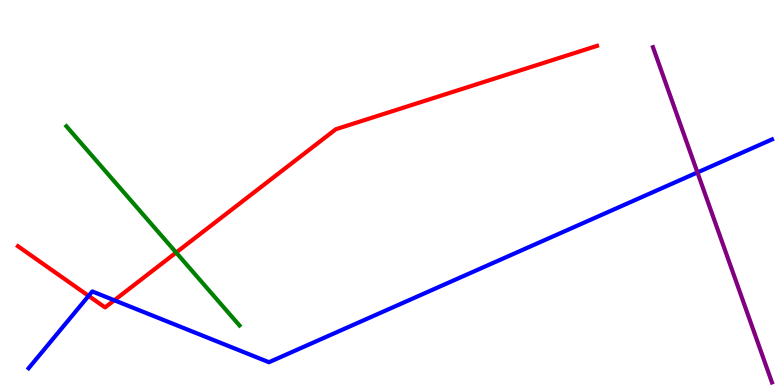[{'lines': ['blue', 'red'], 'intersections': [{'x': 1.14, 'y': 2.31}, {'x': 1.48, 'y': 2.2}]}, {'lines': ['green', 'red'], 'intersections': [{'x': 2.27, 'y': 3.44}]}, {'lines': ['purple', 'red'], 'intersections': []}, {'lines': ['blue', 'green'], 'intersections': []}, {'lines': ['blue', 'purple'], 'intersections': [{'x': 9.0, 'y': 5.52}]}, {'lines': ['green', 'purple'], 'intersections': []}]